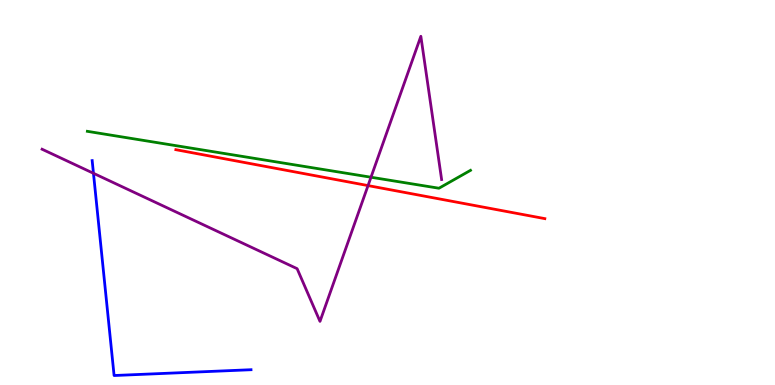[{'lines': ['blue', 'red'], 'intersections': []}, {'lines': ['green', 'red'], 'intersections': []}, {'lines': ['purple', 'red'], 'intersections': [{'x': 4.75, 'y': 5.18}]}, {'lines': ['blue', 'green'], 'intersections': []}, {'lines': ['blue', 'purple'], 'intersections': [{'x': 1.21, 'y': 5.5}]}, {'lines': ['green', 'purple'], 'intersections': [{'x': 4.79, 'y': 5.4}]}]